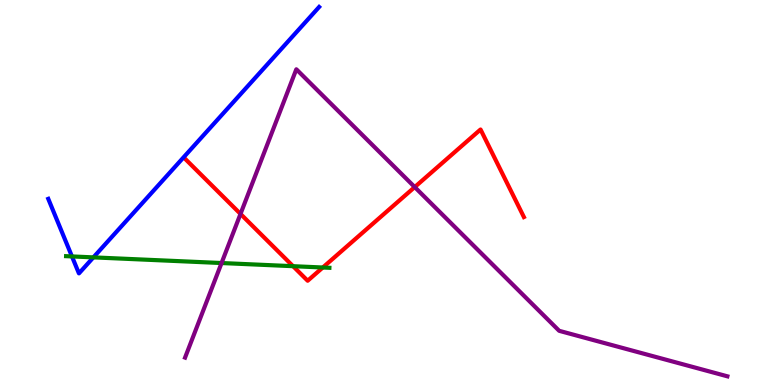[{'lines': ['blue', 'red'], 'intersections': []}, {'lines': ['green', 'red'], 'intersections': [{'x': 3.78, 'y': 3.09}, {'x': 4.17, 'y': 3.05}]}, {'lines': ['purple', 'red'], 'intersections': [{'x': 3.1, 'y': 4.44}, {'x': 5.35, 'y': 5.14}]}, {'lines': ['blue', 'green'], 'intersections': [{'x': 0.928, 'y': 3.34}, {'x': 1.21, 'y': 3.31}]}, {'lines': ['blue', 'purple'], 'intersections': []}, {'lines': ['green', 'purple'], 'intersections': [{'x': 2.86, 'y': 3.17}]}]